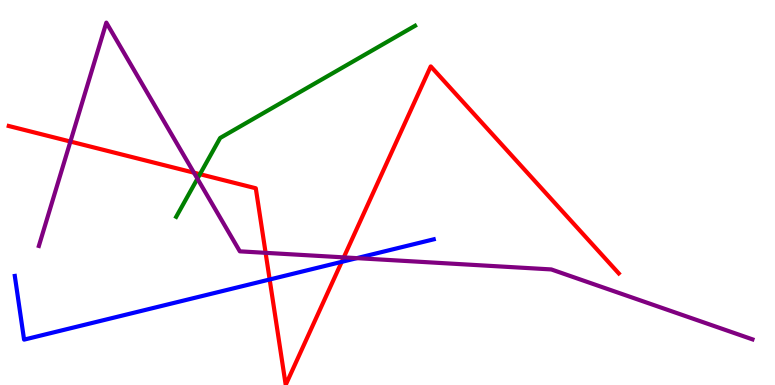[{'lines': ['blue', 'red'], 'intersections': [{'x': 3.48, 'y': 2.74}, {'x': 4.41, 'y': 3.2}]}, {'lines': ['green', 'red'], 'intersections': [{'x': 2.58, 'y': 5.48}]}, {'lines': ['purple', 'red'], 'intersections': [{'x': 0.908, 'y': 6.32}, {'x': 2.5, 'y': 5.52}, {'x': 3.43, 'y': 3.43}, {'x': 4.44, 'y': 3.31}]}, {'lines': ['blue', 'green'], 'intersections': []}, {'lines': ['blue', 'purple'], 'intersections': [{'x': 4.6, 'y': 3.3}]}, {'lines': ['green', 'purple'], 'intersections': [{'x': 2.55, 'y': 5.36}]}]